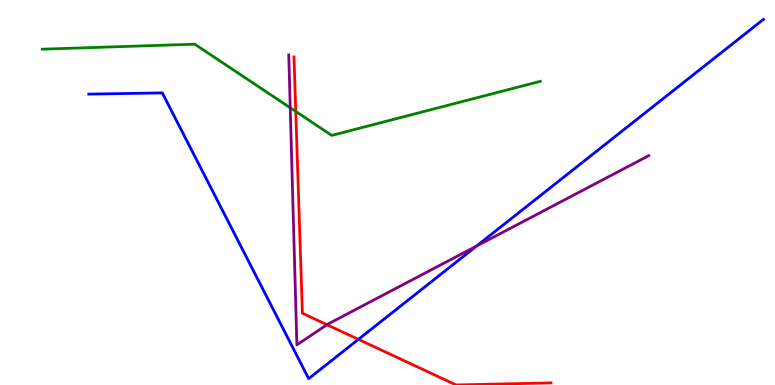[{'lines': ['blue', 'red'], 'intersections': [{'x': 4.62, 'y': 1.19}]}, {'lines': ['green', 'red'], 'intersections': [{'x': 3.82, 'y': 7.11}]}, {'lines': ['purple', 'red'], 'intersections': [{'x': 4.22, 'y': 1.57}]}, {'lines': ['blue', 'green'], 'intersections': []}, {'lines': ['blue', 'purple'], 'intersections': [{'x': 6.15, 'y': 3.61}]}, {'lines': ['green', 'purple'], 'intersections': [{'x': 3.74, 'y': 7.2}]}]